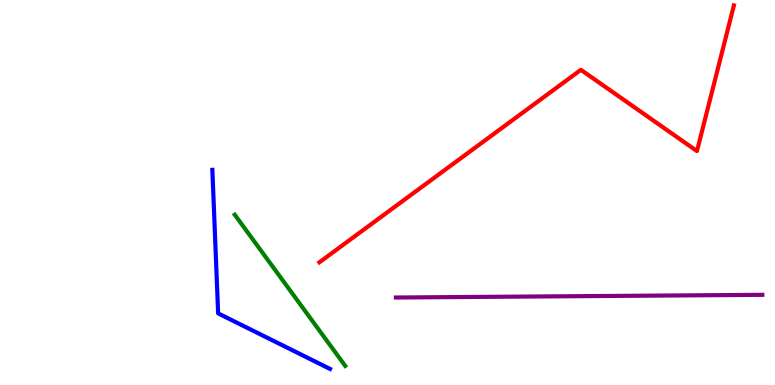[{'lines': ['blue', 'red'], 'intersections': []}, {'lines': ['green', 'red'], 'intersections': []}, {'lines': ['purple', 'red'], 'intersections': []}, {'lines': ['blue', 'green'], 'intersections': []}, {'lines': ['blue', 'purple'], 'intersections': []}, {'lines': ['green', 'purple'], 'intersections': []}]